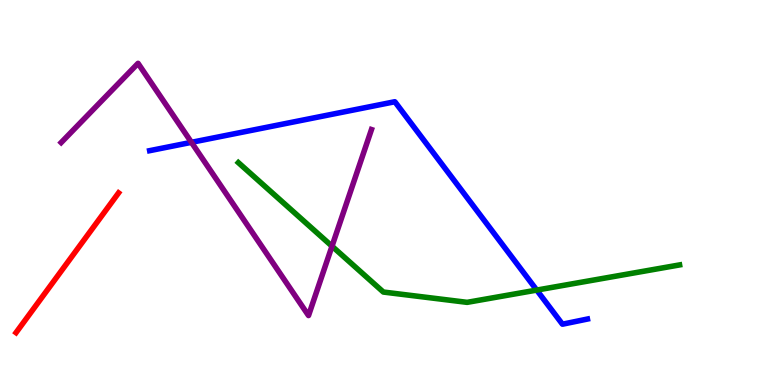[{'lines': ['blue', 'red'], 'intersections': []}, {'lines': ['green', 'red'], 'intersections': []}, {'lines': ['purple', 'red'], 'intersections': []}, {'lines': ['blue', 'green'], 'intersections': [{'x': 6.93, 'y': 2.47}]}, {'lines': ['blue', 'purple'], 'intersections': [{'x': 2.47, 'y': 6.3}]}, {'lines': ['green', 'purple'], 'intersections': [{'x': 4.28, 'y': 3.61}]}]